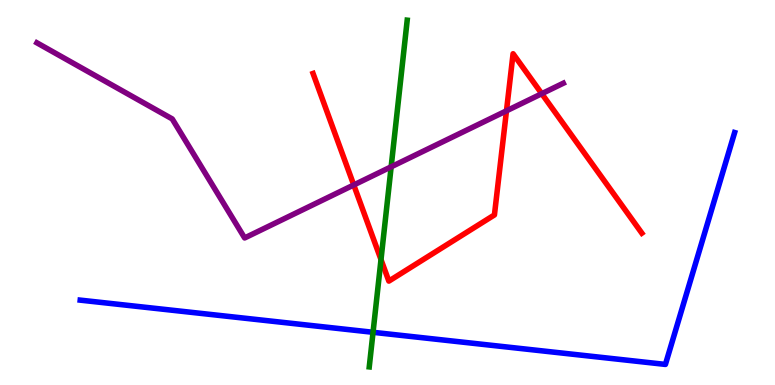[{'lines': ['blue', 'red'], 'intersections': []}, {'lines': ['green', 'red'], 'intersections': [{'x': 4.92, 'y': 3.26}]}, {'lines': ['purple', 'red'], 'intersections': [{'x': 4.56, 'y': 5.2}, {'x': 6.54, 'y': 7.12}, {'x': 6.99, 'y': 7.57}]}, {'lines': ['blue', 'green'], 'intersections': [{'x': 4.81, 'y': 1.37}]}, {'lines': ['blue', 'purple'], 'intersections': []}, {'lines': ['green', 'purple'], 'intersections': [{'x': 5.05, 'y': 5.67}]}]